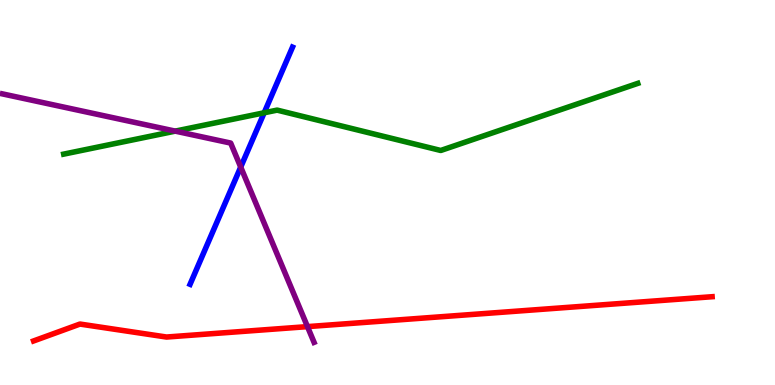[{'lines': ['blue', 'red'], 'intersections': []}, {'lines': ['green', 'red'], 'intersections': []}, {'lines': ['purple', 'red'], 'intersections': [{'x': 3.97, 'y': 1.52}]}, {'lines': ['blue', 'green'], 'intersections': [{'x': 3.41, 'y': 7.07}]}, {'lines': ['blue', 'purple'], 'intersections': [{'x': 3.11, 'y': 5.66}]}, {'lines': ['green', 'purple'], 'intersections': [{'x': 2.26, 'y': 6.59}]}]